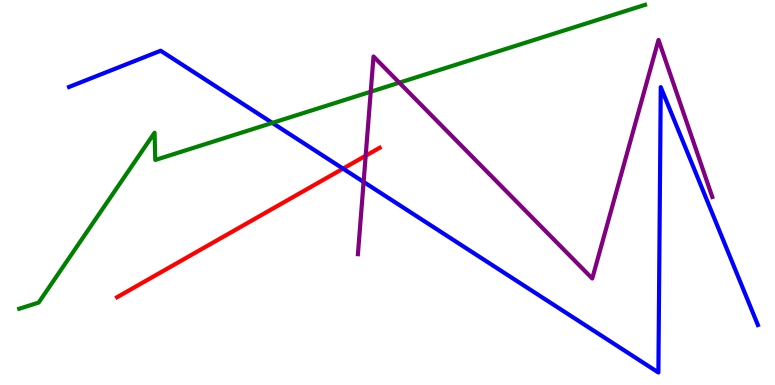[{'lines': ['blue', 'red'], 'intersections': [{'x': 4.43, 'y': 5.62}]}, {'lines': ['green', 'red'], 'intersections': []}, {'lines': ['purple', 'red'], 'intersections': [{'x': 4.72, 'y': 5.95}]}, {'lines': ['blue', 'green'], 'intersections': [{'x': 3.51, 'y': 6.81}]}, {'lines': ['blue', 'purple'], 'intersections': [{'x': 4.69, 'y': 5.27}]}, {'lines': ['green', 'purple'], 'intersections': [{'x': 4.78, 'y': 7.62}, {'x': 5.15, 'y': 7.85}]}]